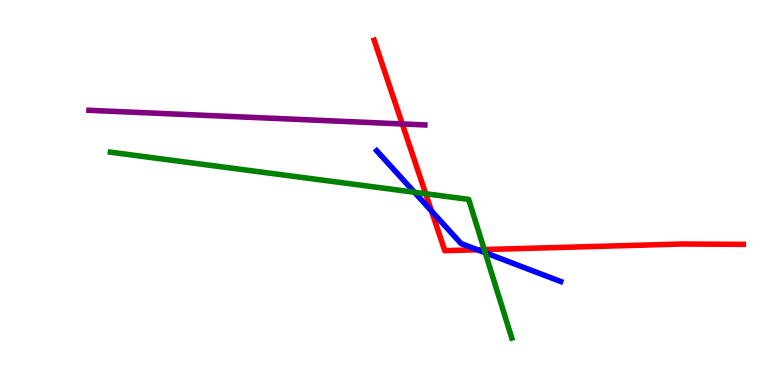[{'lines': ['blue', 'red'], 'intersections': [{'x': 5.57, 'y': 4.52}, {'x': 6.16, 'y': 3.51}]}, {'lines': ['green', 'red'], 'intersections': [{'x': 5.49, 'y': 4.97}, {'x': 6.25, 'y': 3.52}]}, {'lines': ['purple', 'red'], 'intersections': [{'x': 5.19, 'y': 6.78}]}, {'lines': ['blue', 'green'], 'intersections': [{'x': 5.35, 'y': 5.01}, {'x': 6.26, 'y': 3.43}]}, {'lines': ['blue', 'purple'], 'intersections': []}, {'lines': ['green', 'purple'], 'intersections': []}]